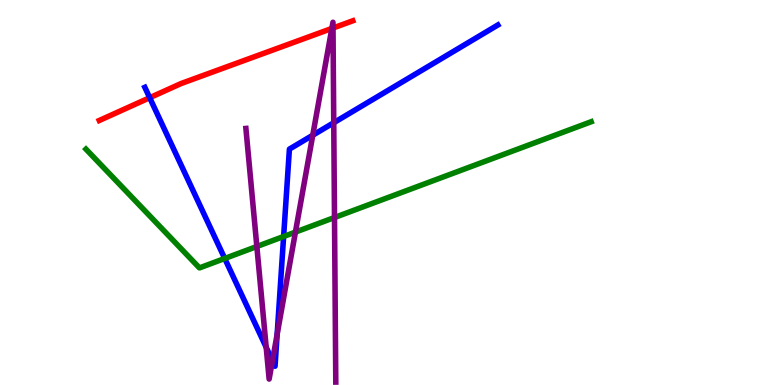[{'lines': ['blue', 'red'], 'intersections': [{'x': 1.93, 'y': 7.46}]}, {'lines': ['green', 'red'], 'intersections': []}, {'lines': ['purple', 'red'], 'intersections': [{'x': 4.28, 'y': 9.26}, {'x': 4.3, 'y': 9.27}]}, {'lines': ['blue', 'green'], 'intersections': [{'x': 2.9, 'y': 3.29}, {'x': 3.66, 'y': 3.86}]}, {'lines': ['blue', 'purple'], 'intersections': [{'x': 3.43, 'y': 0.979}, {'x': 3.52, 'y': 0.632}, {'x': 3.58, 'y': 1.32}, {'x': 4.04, 'y': 6.49}, {'x': 4.31, 'y': 6.81}]}, {'lines': ['green', 'purple'], 'intersections': [{'x': 3.31, 'y': 3.6}, {'x': 3.81, 'y': 3.97}, {'x': 4.32, 'y': 4.35}]}]